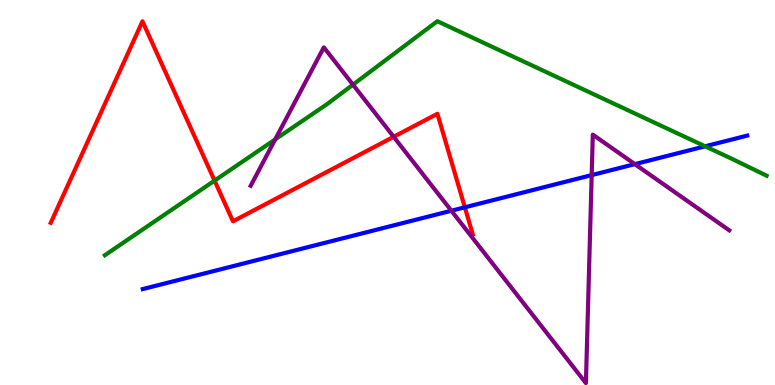[{'lines': ['blue', 'red'], 'intersections': [{'x': 6.0, 'y': 4.62}]}, {'lines': ['green', 'red'], 'intersections': [{'x': 2.77, 'y': 5.31}]}, {'lines': ['purple', 'red'], 'intersections': [{'x': 5.08, 'y': 6.45}]}, {'lines': ['blue', 'green'], 'intersections': [{'x': 9.1, 'y': 6.2}]}, {'lines': ['blue', 'purple'], 'intersections': [{'x': 5.82, 'y': 4.53}, {'x': 7.63, 'y': 5.45}, {'x': 8.19, 'y': 5.74}]}, {'lines': ['green', 'purple'], 'intersections': [{'x': 3.55, 'y': 6.38}, {'x': 4.55, 'y': 7.8}]}]